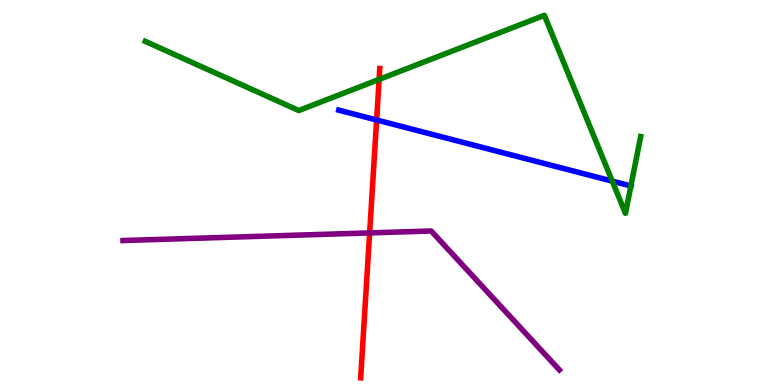[{'lines': ['blue', 'red'], 'intersections': [{'x': 4.86, 'y': 6.88}]}, {'lines': ['green', 'red'], 'intersections': [{'x': 4.89, 'y': 7.94}]}, {'lines': ['purple', 'red'], 'intersections': [{'x': 4.77, 'y': 3.95}]}, {'lines': ['blue', 'green'], 'intersections': [{'x': 7.9, 'y': 5.3}, {'x': 8.14, 'y': 5.17}]}, {'lines': ['blue', 'purple'], 'intersections': []}, {'lines': ['green', 'purple'], 'intersections': []}]